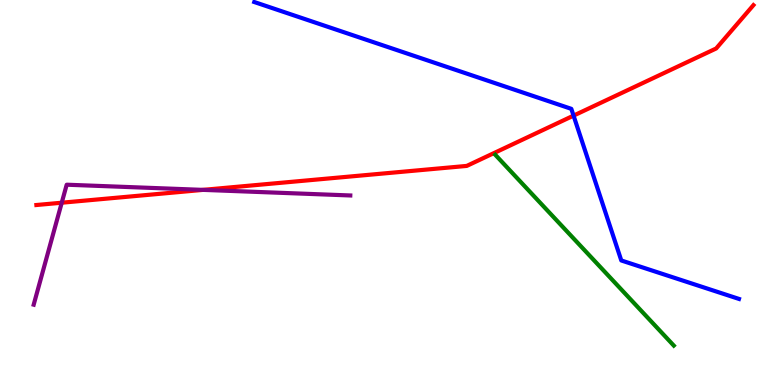[{'lines': ['blue', 'red'], 'intersections': [{'x': 7.4, 'y': 7.0}]}, {'lines': ['green', 'red'], 'intersections': []}, {'lines': ['purple', 'red'], 'intersections': [{'x': 0.797, 'y': 4.73}, {'x': 2.62, 'y': 5.07}]}, {'lines': ['blue', 'green'], 'intersections': []}, {'lines': ['blue', 'purple'], 'intersections': []}, {'lines': ['green', 'purple'], 'intersections': []}]